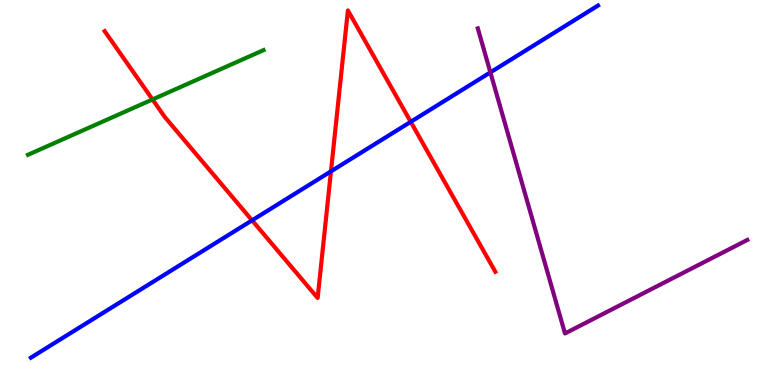[{'lines': ['blue', 'red'], 'intersections': [{'x': 3.25, 'y': 4.28}, {'x': 4.27, 'y': 5.55}, {'x': 5.3, 'y': 6.84}]}, {'lines': ['green', 'red'], 'intersections': [{'x': 1.97, 'y': 7.42}]}, {'lines': ['purple', 'red'], 'intersections': []}, {'lines': ['blue', 'green'], 'intersections': []}, {'lines': ['blue', 'purple'], 'intersections': [{'x': 6.33, 'y': 8.12}]}, {'lines': ['green', 'purple'], 'intersections': []}]